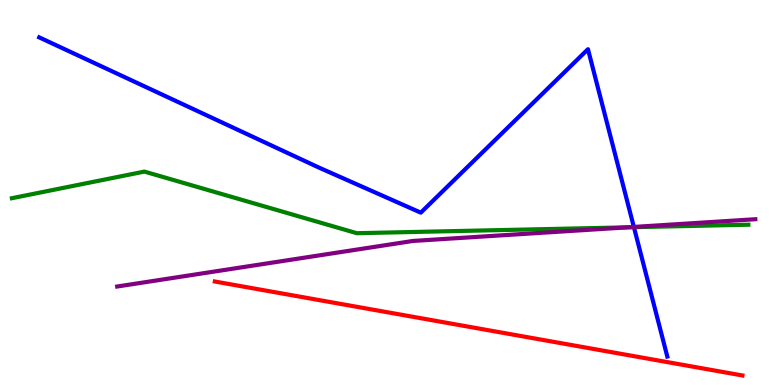[{'lines': ['blue', 'red'], 'intersections': []}, {'lines': ['green', 'red'], 'intersections': []}, {'lines': ['purple', 'red'], 'intersections': []}, {'lines': ['blue', 'green'], 'intersections': [{'x': 8.18, 'y': 4.1}]}, {'lines': ['blue', 'purple'], 'intersections': [{'x': 8.18, 'y': 4.11}]}, {'lines': ['green', 'purple'], 'intersections': [{'x': 8.1, 'y': 4.1}]}]